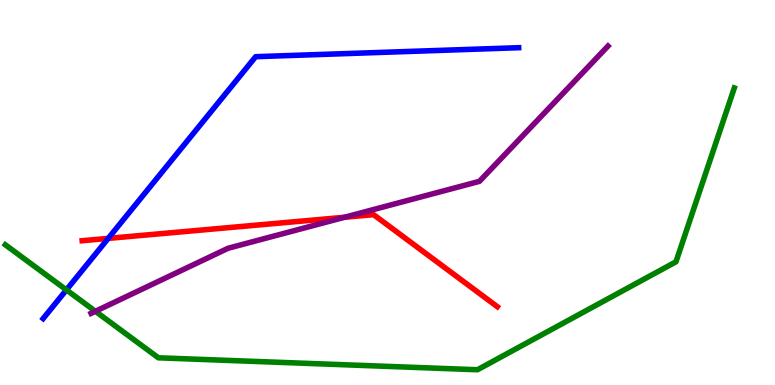[{'lines': ['blue', 'red'], 'intersections': [{'x': 1.4, 'y': 3.81}]}, {'lines': ['green', 'red'], 'intersections': []}, {'lines': ['purple', 'red'], 'intersections': [{'x': 4.45, 'y': 4.36}]}, {'lines': ['blue', 'green'], 'intersections': [{'x': 0.857, 'y': 2.47}]}, {'lines': ['blue', 'purple'], 'intersections': []}, {'lines': ['green', 'purple'], 'intersections': [{'x': 1.23, 'y': 1.91}]}]